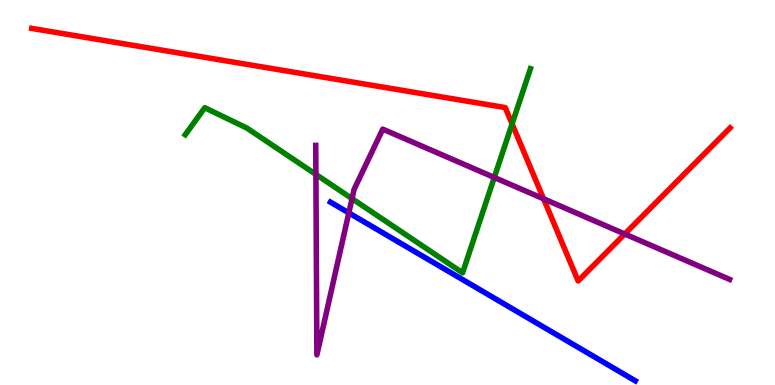[{'lines': ['blue', 'red'], 'intersections': []}, {'lines': ['green', 'red'], 'intersections': [{'x': 6.61, 'y': 6.78}]}, {'lines': ['purple', 'red'], 'intersections': [{'x': 7.01, 'y': 4.84}, {'x': 8.06, 'y': 3.92}]}, {'lines': ['blue', 'green'], 'intersections': []}, {'lines': ['blue', 'purple'], 'intersections': [{'x': 4.5, 'y': 4.47}]}, {'lines': ['green', 'purple'], 'intersections': [{'x': 4.08, 'y': 5.47}, {'x': 4.54, 'y': 4.84}, {'x': 6.38, 'y': 5.39}]}]